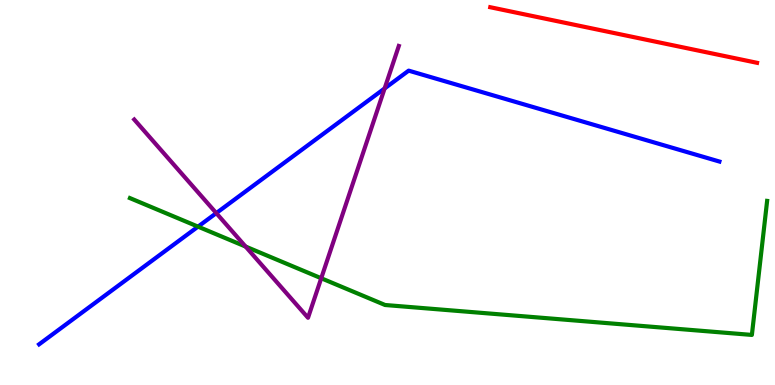[{'lines': ['blue', 'red'], 'intersections': []}, {'lines': ['green', 'red'], 'intersections': []}, {'lines': ['purple', 'red'], 'intersections': []}, {'lines': ['blue', 'green'], 'intersections': [{'x': 2.56, 'y': 4.11}]}, {'lines': ['blue', 'purple'], 'intersections': [{'x': 2.79, 'y': 4.46}, {'x': 4.96, 'y': 7.7}]}, {'lines': ['green', 'purple'], 'intersections': [{'x': 3.17, 'y': 3.6}, {'x': 4.14, 'y': 2.77}]}]